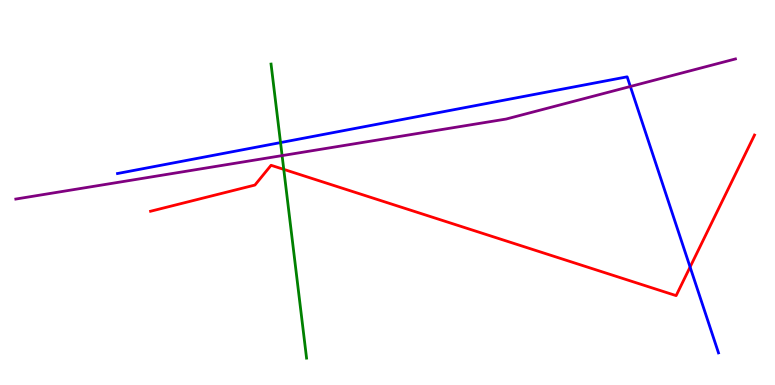[{'lines': ['blue', 'red'], 'intersections': [{'x': 8.9, 'y': 3.06}]}, {'lines': ['green', 'red'], 'intersections': [{'x': 3.66, 'y': 5.6}]}, {'lines': ['purple', 'red'], 'intersections': []}, {'lines': ['blue', 'green'], 'intersections': [{'x': 3.62, 'y': 6.3}]}, {'lines': ['blue', 'purple'], 'intersections': [{'x': 8.13, 'y': 7.75}]}, {'lines': ['green', 'purple'], 'intersections': [{'x': 3.64, 'y': 5.96}]}]